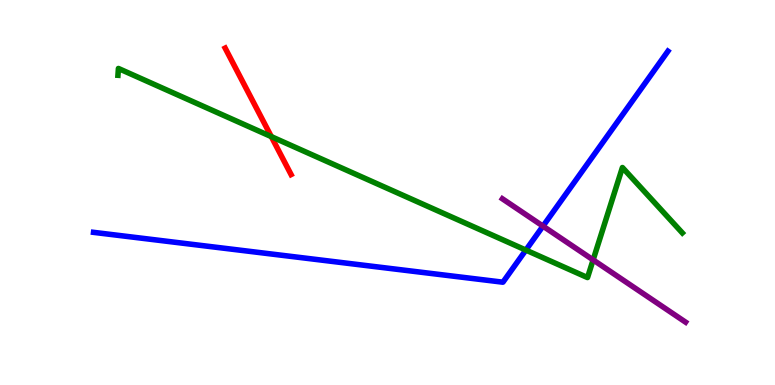[{'lines': ['blue', 'red'], 'intersections': []}, {'lines': ['green', 'red'], 'intersections': [{'x': 3.5, 'y': 6.45}]}, {'lines': ['purple', 'red'], 'intersections': []}, {'lines': ['blue', 'green'], 'intersections': [{'x': 6.79, 'y': 3.5}]}, {'lines': ['blue', 'purple'], 'intersections': [{'x': 7.01, 'y': 4.13}]}, {'lines': ['green', 'purple'], 'intersections': [{'x': 7.65, 'y': 3.25}]}]